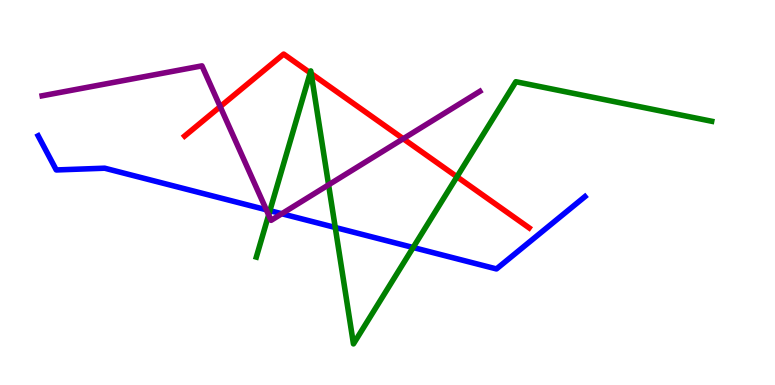[{'lines': ['blue', 'red'], 'intersections': []}, {'lines': ['green', 'red'], 'intersections': [{'x': 4.0, 'y': 8.11}, {'x': 4.02, 'y': 8.09}, {'x': 5.9, 'y': 5.41}]}, {'lines': ['purple', 'red'], 'intersections': [{'x': 2.84, 'y': 7.23}, {'x': 5.2, 'y': 6.4}]}, {'lines': ['blue', 'green'], 'intersections': [{'x': 3.48, 'y': 4.53}, {'x': 4.33, 'y': 4.09}, {'x': 5.33, 'y': 3.57}]}, {'lines': ['blue', 'purple'], 'intersections': [{'x': 3.44, 'y': 4.55}, {'x': 3.64, 'y': 4.45}]}, {'lines': ['green', 'purple'], 'intersections': [{'x': 3.47, 'y': 4.42}, {'x': 4.24, 'y': 5.2}]}]